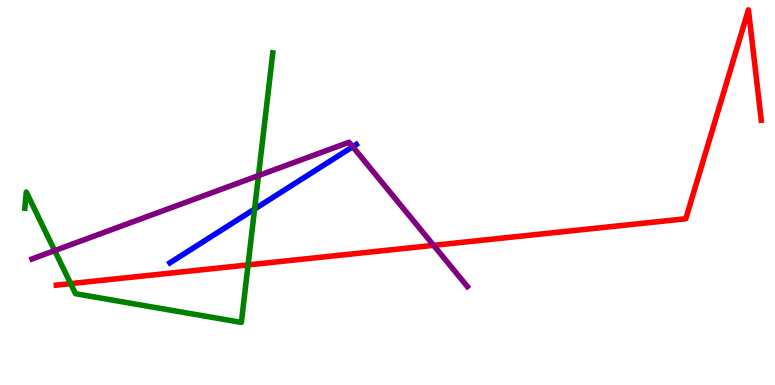[{'lines': ['blue', 'red'], 'intersections': []}, {'lines': ['green', 'red'], 'intersections': [{'x': 0.912, 'y': 2.63}, {'x': 3.2, 'y': 3.12}]}, {'lines': ['purple', 'red'], 'intersections': [{'x': 5.59, 'y': 3.63}]}, {'lines': ['blue', 'green'], 'intersections': [{'x': 3.28, 'y': 4.57}]}, {'lines': ['blue', 'purple'], 'intersections': [{'x': 4.55, 'y': 6.19}]}, {'lines': ['green', 'purple'], 'intersections': [{'x': 0.705, 'y': 3.49}, {'x': 3.34, 'y': 5.44}]}]